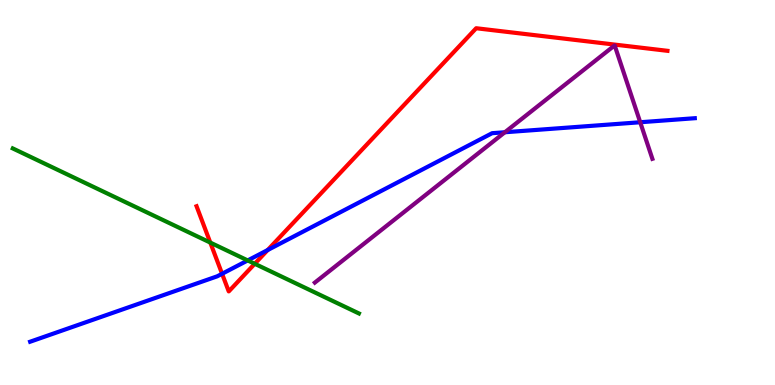[{'lines': ['blue', 'red'], 'intersections': [{'x': 2.87, 'y': 2.89}, {'x': 3.45, 'y': 3.51}]}, {'lines': ['green', 'red'], 'intersections': [{'x': 2.71, 'y': 3.7}, {'x': 3.29, 'y': 3.15}]}, {'lines': ['purple', 'red'], 'intersections': []}, {'lines': ['blue', 'green'], 'intersections': [{'x': 3.2, 'y': 3.24}]}, {'lines': ['blue', 'purple'], 'intersections': [{'x': 6.51, 'y': 6.56}, {'x': 8.26, 'y': 6.82}]}, {'lines': ['green', 'purple'], 'intersections': []}]